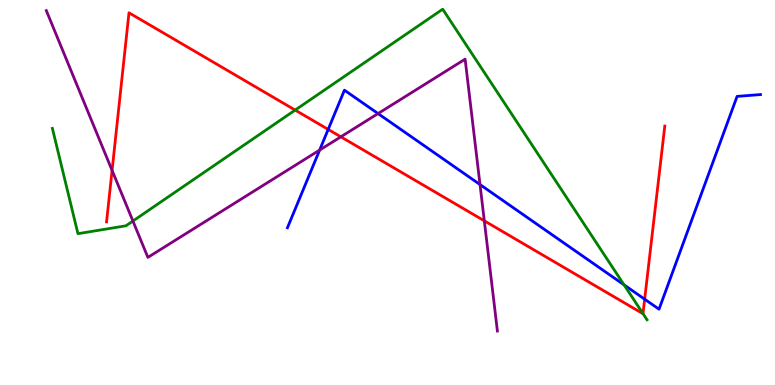[{'lines': ['blue', 'red'], 'intersections': [{'x': 4.23, 'y': 6.64}, {'x': 8.32, 'y': 2.23}]}, {'lines': ['green', 'red'], 'intersections': [{'x': 3.81, 'y': 7.14}, {'x': 8.3, 'y': 1.85}]}, {'lines': ['purple', 'red'], 'intersections': [{'x': 1.45, 'y': 5.57}, {'x': 4.4, 'y': 6.45}, {'x': 6.25, 'y': 4.26}]}, {'lines': ['blue', 'green'], 'intersections': [{'x': 8.05, 'y': 2.6}]}, {'lines': ['blue', 'purple'], 'intersections': [{'x': 4.12, 'y': 6.1}, {'x': 4.88, 'y': 7.05}, {'x': 6.19, 'y': 5.21}]}, {'lines': ['green', 'purple'], 'intersections': [{'x': 1.72, 'y': 4.26}]}]